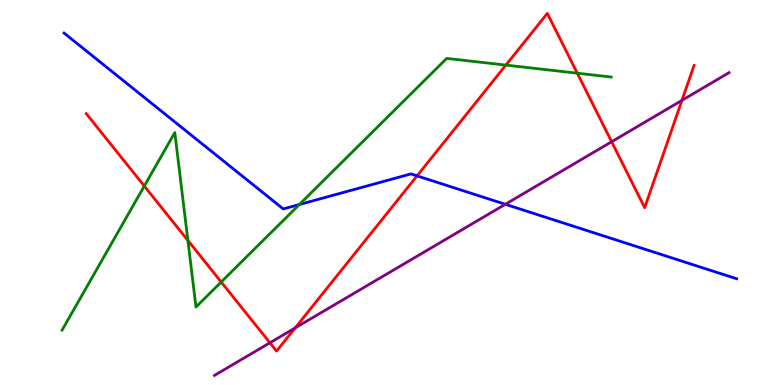[{'lines': ['blue', 'red'], 'intersections': [{'x': 5.38, 'y': 5.43}]}, {'lines': ['green', 'red'], 'intersections': [{'x': 1.86, 'y': 5.17}, {'x': 2.42, 'y': 3.75}, {'x': 2.85, 'y': 2.68}, {'x': 6.53, 'y': 8.31}, {'x': 7.45, 'y': 8.1}]}, {'lines': ['purple', 'red'], 'intersections': [{'x': 3.48, 'y': 1.1}, {'x': 3.81, 'y': 1.48}, {'x': 7.89, 'y': 6.32}, {'x': 8.8, 'y': 7.39}]}, {'lines': ['blue', 'green'], 'intersections': [{'x': 3.86, 'y': 4.69}]}, {'lines': ['blue', 'purple'], 'intersections': [{'x': 6.52, 'y': 4.69}]}, {'lines': ['green', 'purple'], 'intersections': []}]